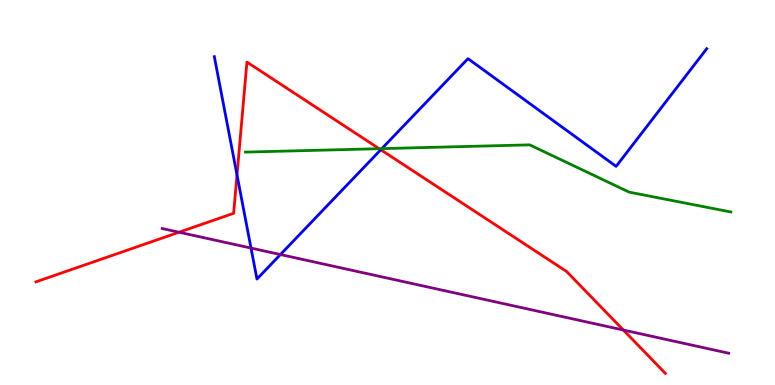[{'lines': ['blue', 'red'], 'intersections': [{'x': 3.06, 'y': 5.46}, {'x': 4.91, 'y': 6.11}]}, {'lines': ['green', 'red'], 'intersections': [{'x': 4.89, 'y': 6.14}]}, {'lines': ['purple', 'red'], 'intersections': [{'x': 2.31, 'y': 3.97}, {'x': 8.04, 'y': 1.43}]}, {'lines': ['blue', 'green'], 'intersections': [{'x': 4.93, 'y': 6.14}]}, {'lines': ['blue', 'purple'], 'intersections': [{'x': 3.24, 'y': 3.56}, {'x': 3.62, 'y': 3.39}]}, {'lines': ['green', 'purple'], 'intersections': []}]